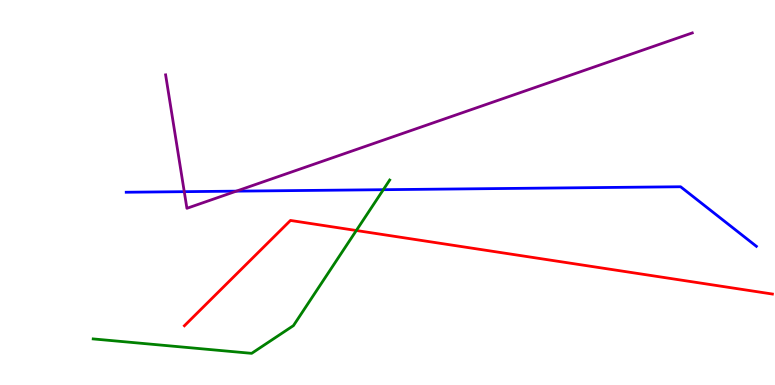[{'lines': ['blue', 'red'], 'intersections': []}, {'lines': ['green', 'red'], 'intersections': [{'x': 4.6, 'y': 4.01}]}, {'lines': ['purple', 'red'], 'intersections': []}, {'lines': ['blue', 'green'], 'intersections': [{'x': 4.95, 'y': 5.07}]}, {'lines': ['blue', 'purple'], 'intersections': [{'x': 2.38, 'y': 5.02}, {'x': 3.05, 'y': 5.04}]}, {'lines': ['green', 'purple'], 'intersections': []}]